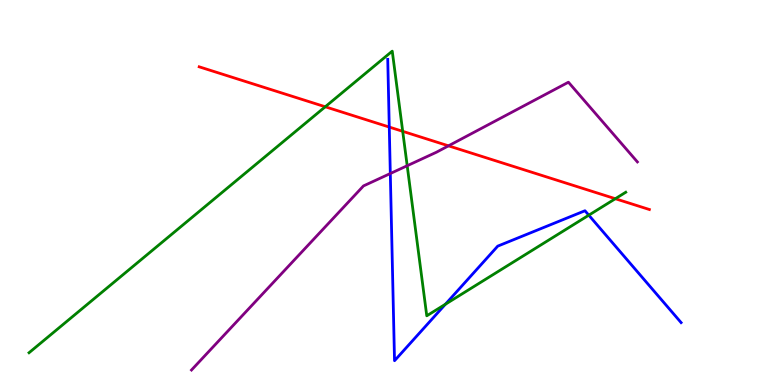[{'lines': ['blue', 'red'], 'intersections': [{'x': 5.02, 'y': 6.7}]}, {'lines': ['green', 'red'], 'intersections': [{'x': 4.2, 'y': 7.23}, {'x': 5.2, 'y': 6.59}, {'x': 7.94, 'y': 4.84}]}, {'lines': ['purple', 'red'], 'intersections': [{'x': 5.79, 'y': 6.21}]}, {'lines': ['blue', 'green'], 'intersections': [{'x': 5.75, 'y': 2.1}, {'x': 7.6, 'y': 4.41}]}, {'lines': ['blue', 'purple'], 'intersections': [{'x': 5.04, 'y': 5.49}]}, {'lines': ['green', 'purple'], 'intersections': [{'x': 5.25, 'y': 5.7}]}]